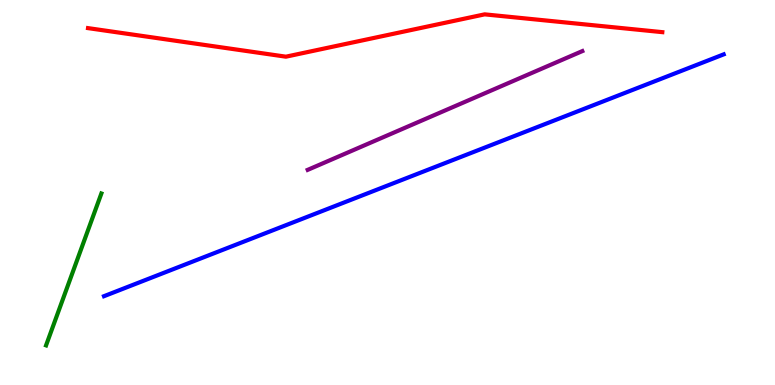[{'lines': ['blue', 'red'], 'intersections': []}, {'lines': ['green', 'red'], 'intersections': []}, {'lines': ['purple', 'red'], 'intersections': []}, {'lines': ['blue', 'green'], 'intersections': []}, {'lines': ['blue', 'purple'], 'intersections': []}, {'lines': ['green', 'purple'], 'intersections': []}]